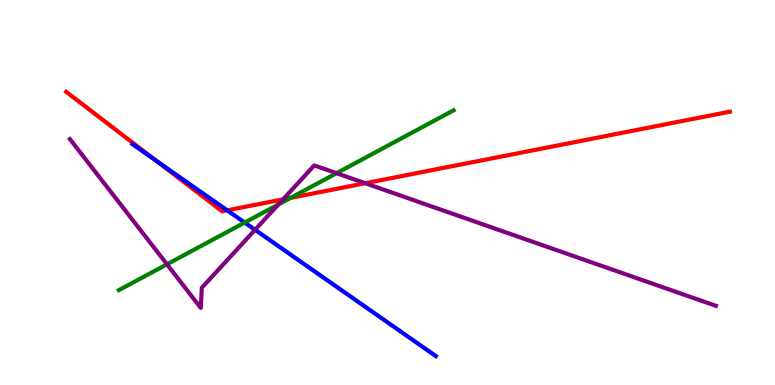[{'lines': ['blue', 'red'], 'intersections': [{'x': 2.01, 'y': 5.83}, {'x': 2.93, 'y': 4.54}]}, {'lines': ['green', 'red'], 'intersections': [{'x': 3.75, 'y': 4.86}]}, {'lines': ['purple', 'red'], 'intersections': [{'x': 3.65, 'y': 4.82}, {'x': 4.71, 'y': 5.24}]}, {'lines': ['blue', 'green'], 'intersections': [{'x': 3.16, 'y': 4.22}]}, {'lines': ['blue', 'purple'], 'intersections': [{'x': 3.29, 'y': 4.03}]}, {'lines': ['green', 'purple'], 'intersections': [{'x': 2.15, 'y': 3.14}, {'x': 3.59, 'y': 4.69}, {'x': 4.34, 'y': 5.5}]}]